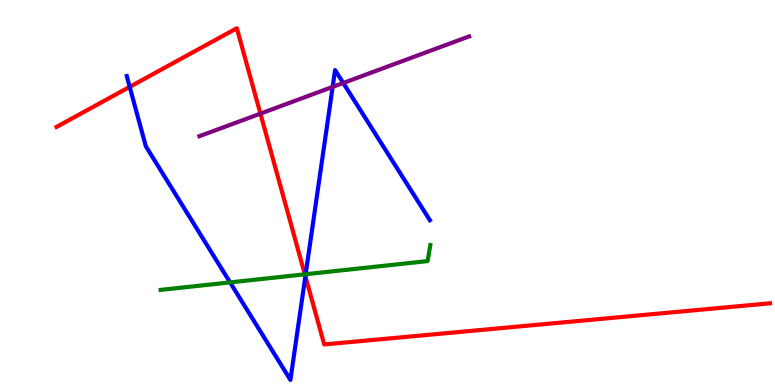[{'lines': ['blue', 'red'], 'intersections': [{'x': 1.67, 'y': 7.74}, {'x': 3.94, 'y': 2.83}]}, {'lines': ['green', 'red'], 'intersections': [{'x': 3.93, 'y': 2.87}]}, {'lines': ['purple', 'red'], 'intersections': [{'x': 3.36, 'y': 7.05}]}, {'lines': ['blue', 'green'], 'intersections': [{'x': 2.97, 'y': 2.67}, {'x': 3.94, 'y': 2.88}]}, {'lines': ['blue', 'purple'], 'intersections': [{'x': 4.29, 'y': 7.74}, {'x': 4.43, 'y': 7.84}]}, {'lines': ['green', 'purple'], 'intersections': []}]